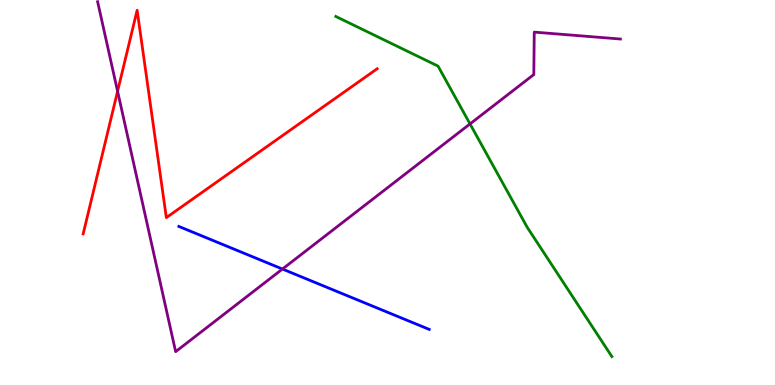[{'lines': ['blue', 'red'], 'intersections': []}, {'lines': ['green', 'red'], 'intersections': []}, {'lines': ['purple', 'red'], 'intersections': [{'x': 1.52, 'y': 7.63}]}, {'lines': ['blue', 'green'], 'intersections': []}, {'lines': ['blue', 'purple'], 'intersections': [{'x': 3.64, 'y': 3.01}]}, {'lines': ['green', 'purple'], 'intersections': [{'x': 6.06, 'y': 6.78}]}]